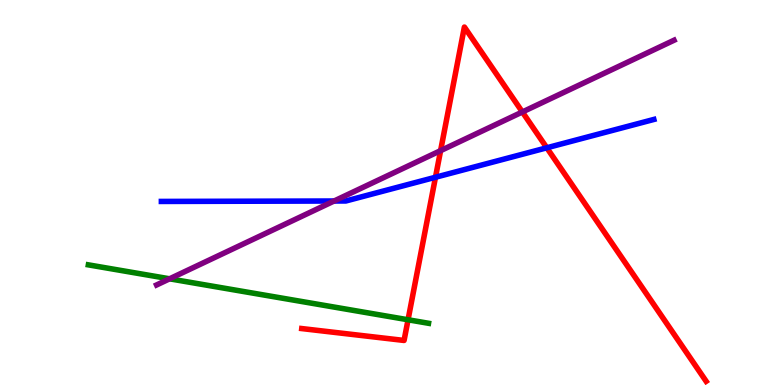[{'lines': ['blue', 'red'], 'intersections': [{'x': 5.62, 'y': 5.4}, {'x': 7.06, 'y': 6.16}]}, {'lines': ['green', 'red'], 'intersections': [{'x': 5.27, 'y': 1.69}]}, {'lines': ['purple', 'red'], 'intersections': [{'x': 5.69, 'y': 6.09}, {'x': 6.74, 'y': 7.09}]}, {'lines': ['blue', 'green'], 'intersections': []}, {'lines': ['blue', 'purple'], 'intersections': [{'x': 4.31, 'y': 4.78}]}, {'lines': ['green', 'purple'], 'intersections': [{'x': 2.19, 'y': 2.76}]}]